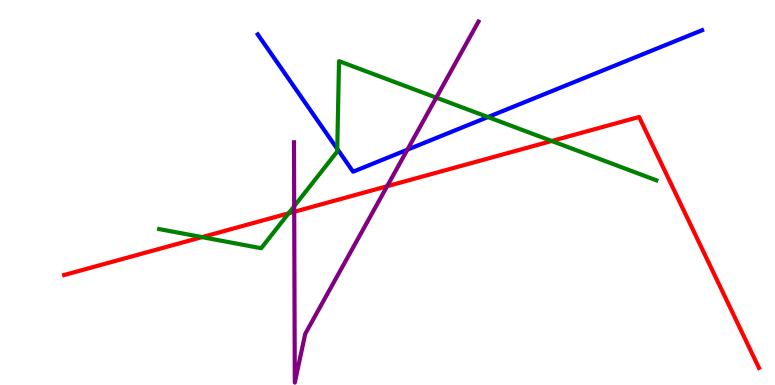[{'lines': ['blue', 'red'], 'intersections': []}, {'lines': ['green', 'red'], 'intersections': [{'x': 2.61, 'y': 3.84}, {'x': 3.72, 'y': 4.46}, {'x': 7.12, 'y': 6.34}]}, {'lines': ['purple', 'red'], 'intersections': [{'x': 3.8, 'y': 4.5}, {'x': 4.99, 'y': 5.16}]}, {'lines': ['blue', 'green'], 'intersections': [{'x': 4.35, 'y': 6.13}, {'x': 6.3, 'y': 6.96}]}, {'lines': ['blue', 'purple'], 'intersections': [{'x': 5.26, 'y': 6.11}]}, {'lines': ['green', 'purple'], 'intersections': [{'x': 3.8, 'y': 4.64}, {'x': 5.63, 'y': 7.46}]}]